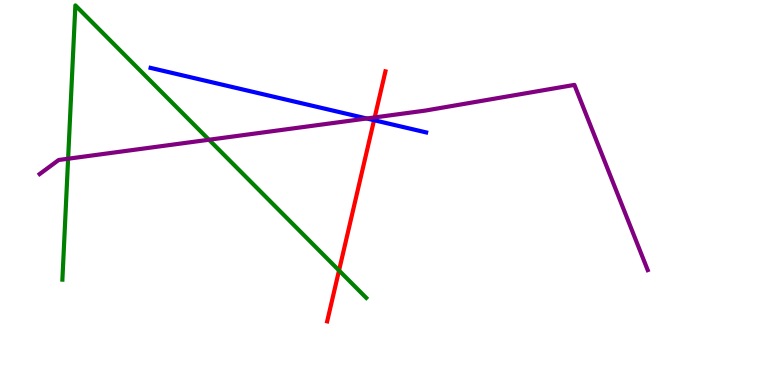[{'lines': ['blue', 'red'], 'intersections': [{'x': 4.83, 'y': 6.88}]}, {'lines': ['green', 'red'], 'intersections': [{'x': 4.37, 'y': 2.97}]}, {'lines': ['purple', 'red'], 'intersections': [{'x': 4.83, 'y': 6.95}]}, {'lines': ['blue', 'green'], 'intersections': []}, {'lines': ['blue', 'purple'], 'intersections': [{'x': 4.73, 'y': 6.92}]}, {'lines': ['green', 'purple'], 'intersections': [{'x': 0.879, 'y': 5.88}, {'x': 2.7, 'y': 6.37}]}]